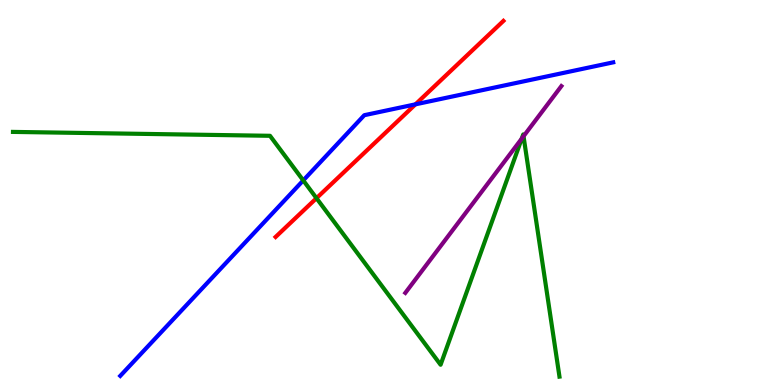[{'lines': ['blue', 'red'], 'intersections': [{'x': 5.36, 'y': 7.29}]}, {'lines': ['green', 'red'], 'intersections': [{'x': 4.08, 'y': 4.85}]}, {'lines': ['purple', 'red'], 'intersections': []}, {'lines': ['blue', 'green'], 'intersections': [{'x': 3.91, 'y': 5.31}]}, {'lines': ['blue', 'purple'], 'intersections': []}, {'lines': ['green', 'purple'], 'intersections': [{'x': 6.73, 'y': 6.4}, {'x': 6.76, 'y': 6.46}]}]